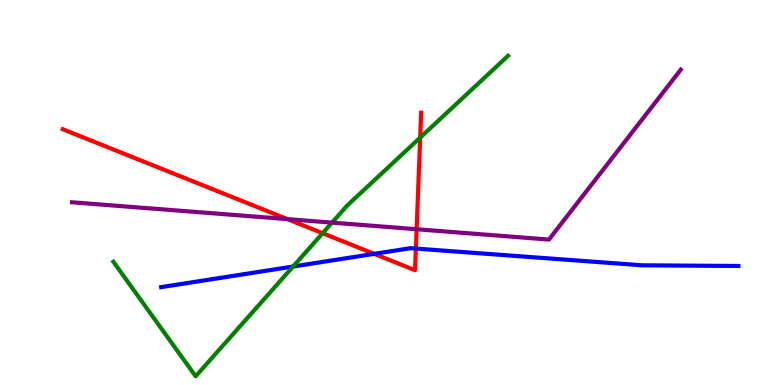[{'lines': ['blue', 'red'], 'intersections': [{'x': 4.83, 'y': 3.41}, {'x': 5.37, 'y': 3.54}]}, {'lines': ['green', 'red'], 'intersections': [{'x': 4.16, 'y': 3.94}, {'x': 5.42, 'y': 6.43}]}, {'lines': ['purple', 'red'], 'intersections': [{'x': 3.71, 'y': 4.31}, {'x': 5.38, 'y': 4.05}]}, {'lines': ['blue', 'green'], 'intersections': [{'x': 3.78, 'y': 3.08}]}, {'lines': ['blue', 'purple'], 'intersections': []}, {'lines': ['green', 'purple'], 'intersections': [{'x': 4.28, 'y': 4.22}]}]